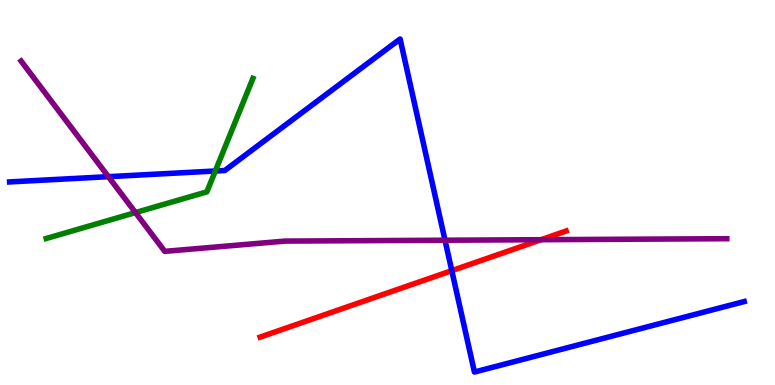[{'lines': ['blue', 'red'], 'intersections': [{'x': 5.83, 'y': 2.97}]}, {'lines': ['green', 'red'], 'intersections': []}, {'lines': ['purple', 'red'], 'intersections': [{'x': 6.98, 'y': 3.77}]}, {'lines': ['blue', 'green'], 'intersections': [{'x': 2.78, 'y': 5.56}]}, {'lines': ['blue', 'purple'], 'intersections': [{'x': 1.4, 'y': 5.41}, {'x': 5.74, 'y': 3.76}]}, {'lines': ['green', 'purple'], 'intersections': [{'x': 1.75, 'y': 4.48}]}]